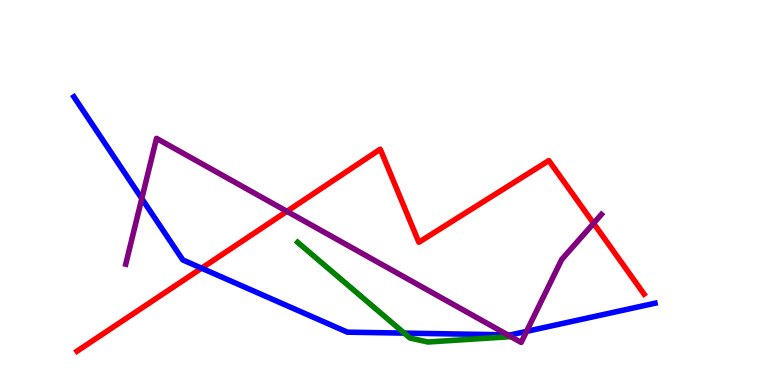[{'lines': ['blue', 'red'], 'intersections': [{'x': 2.6, 'y': 3.03}]}, {'lines': ['green', 'red'], 'intersections': []}, {'lines': ['purple', 'red'], 'intersections': [{'x': 3.7, 'y': 4.51}, {'x': 7.66, 'y': 4.2}]}, {'lines': ['blue', 'green'], 'intersections': [{'x': 5.22, 'y': 1.35}]}, {'lines': ['blue', 'purple'], 'intersections': [{'x': 1.83, 'y': 4.84}, {'x': 6.55, 'y': 1.3}, {'x': 6.79, 'y': 1.39}]}, {'lines': ['green', 'purple'], 'intersections': []}]